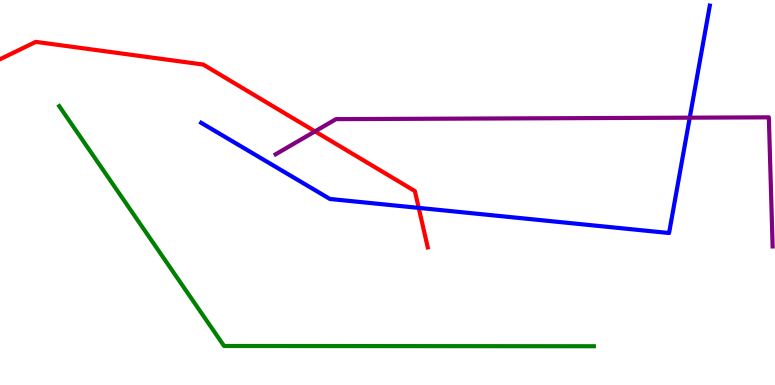[{'lines': ['blue', 'red'], 'intersections': [{'x': 5.4, 'y': 4.6}]}, {'lines': ['green', 'red'], 'intersections': []}, {'lines': ['purple', 'red'], 'intersections': [{'x': 4.06, 'y': 6.59}]}, {'lines': ['blue', 'green'], 'intersections': []}, {'lines': ['blue', 'purple'], 'intersections': [{'x': 8.9, 'y': 6.94}]}, {'lines': ['green', 'purple'], 'intersections': []}]